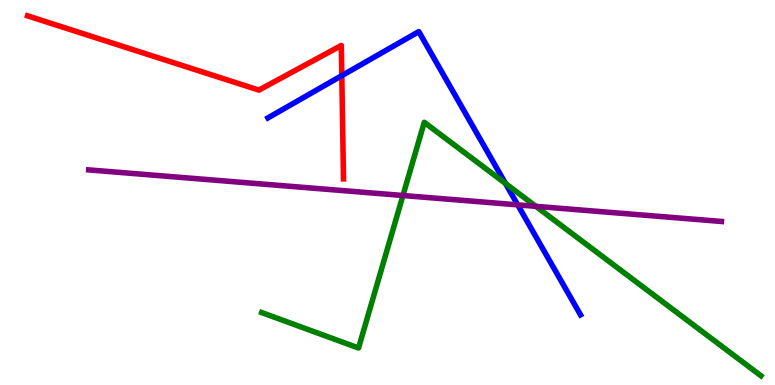[{'lines': ['blue', 'red'], 'intersections': [{'x': 4.41, 'y': 8.04}]}, {'lines': ['green', 'red'], 'intersections': []}, {'lines': ['purple', 'red'], 'intersections': []}, {'lines': ['blue', 'green'], 'intersections': [{'x': 6.52, 'y': 5.23}]}, {'lines': ['blue', 'purple'], 'intersections': [{'x': 6.68, 'y': 4.68}]}, {'lines': ['green', 'purple'], 'intersections': [{'x': 5.2, 'y': 4.92}, {'x': 6.91, 'y': 4.64}]}]